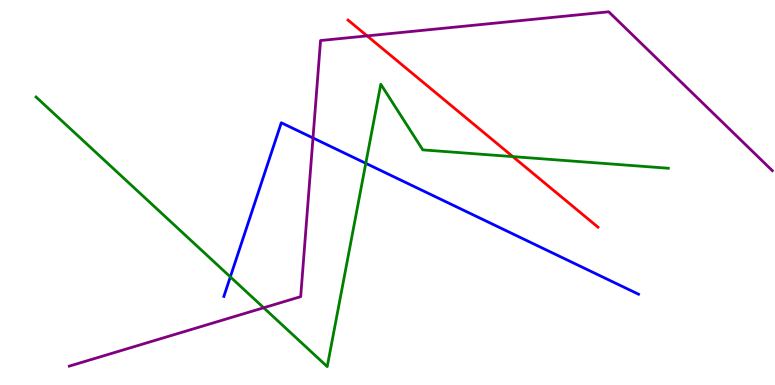[{'lines': ['blue', 'red'], 'intersections': []}, {'lines': ['green', 'red'], 'intersections': [{'x': 6.62, 'y': 5.93}]}, {'lines': ['purple', 'red'], 'intersections': [{'x': 4.74, 'y': 9.07}]}, {'lines': ['blue', 'green'], 'intersections': [{'x': 2.97, 'y': 2.81}, {'x': 4.72, 'y': 5.76}]}, {'lines': ['blue', 'purple'], 'intersections': [{'x': 4.04, 'y': 6.42}]}, {'lines': ['green', 'purple'], 'intersections': [{'x': 3.4, 'y': 2.01}]}]